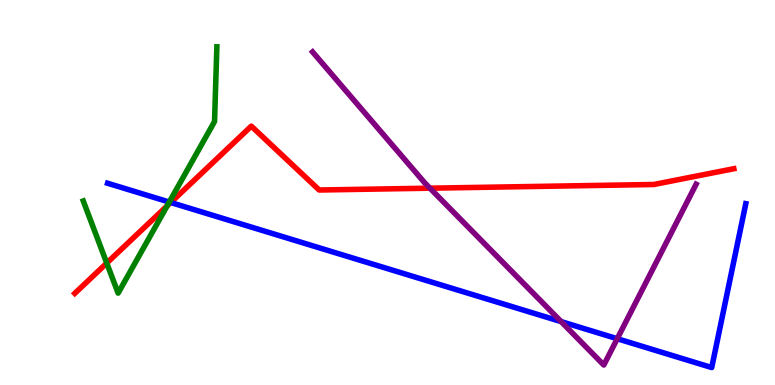[{'lines': ['blue', 'red'], 'intersections': [{'x': 2.2, 'y': 4.74}]}, {'lines': ['green', 'red'], 'intersections': [{'x': 1.38, 'y': 3.17}, {'x': 2.16, 'y': 4.65}]}, {'lines': ['purple', 'red'], 'intersections': [{'x': 5.55, 'y': 5.11}]}, {'lines': ['blue', 'green'], 'intersections': [{'x': 2.18, 'y': 4.75}]}, {'lines': ['blue', 'purple'], 'intersections': [{'x': 7.24, 'y': 1.65}, {'x': 7.96, 'y': 1.2}]}, {'lines': ['green', 'purple'], 'intersections': []}]